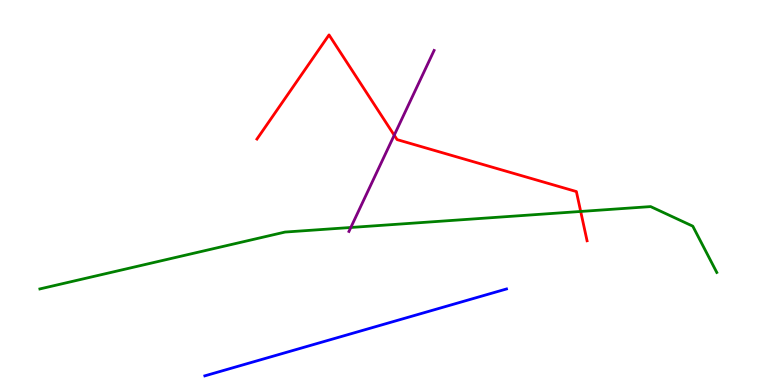[{'lines': ['blue', 'red'], 'intersections': []}, {'lines': ['green', 'red'], 'intersections': [{'x': 7.49, 'y': 4.51}]}, {'lines': ['purple', 'red'], 'intersections': [{'x': 5.09, 'y': 6.49}]}, {'lines': ['blue', 'green'], 'intersections': []}, {'lines': ['blue', 'purple'], 'intersections': []}, {'lines': ['green', 'purple'], 'intersections': [{'x': 4.53, 'y': 4.09}]}]